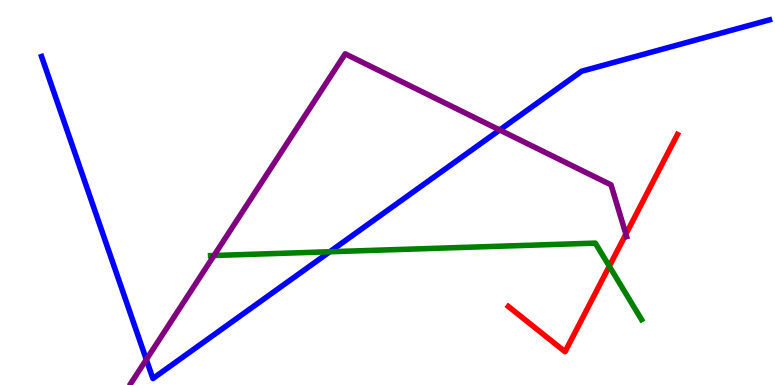[{'lines': ['blue', 'red'], 'intersections': []}, {'lines': ['green', 'red'], 'intersections': [{'x': 7.86, 'y': 3.09}]}, {'lines': ['purple', 'red'], 'intersections': [{'x': 8.08, 'y': 3.92}]}, {'lines': ['blue', 'green'], 'intersections': [{'x': 4.26, 'y': 3.46}]}, {'lines': ['blue', 'purple'], 'intersections': [{'x': 1.89, 'y': 0.661}, {'x': 6.45, 'y': 6.62}]}, {'lines': ['green', 'purple'], 'intersections': [{'x': 2.76, 'y': 3.36}]}]